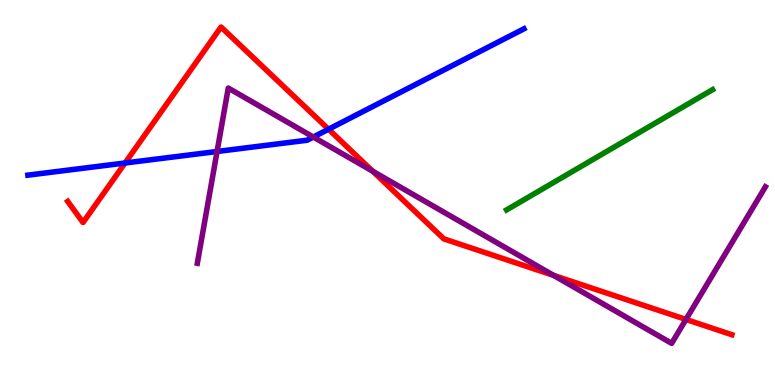[{'lines': ['blue', 'red'], 'intersections': [{'x': 1.61, 'y': 5.77}, {'x': 4.24, 'y': 6.64}]}, {'lines': ['green', 'red'], 'intersections': []}, {'lines': ['purple', 'red'], 'intersections': [{'x': 4.81, 'y': 5.55}, {'x': 7.14, 'y': 2.85}, {'x': 8.85, 'y': 1.7}]}, {'lines': ['blue', 'green'], 'intersections': []}, {'lines': ['blue', 'purple'], 'intersections': [{'x': 2.8, 'y': 6.07}, {'x': 4.04, 'y': 6.44}]}, {'lines': ['green', 'purple'], 'intersections': []}]